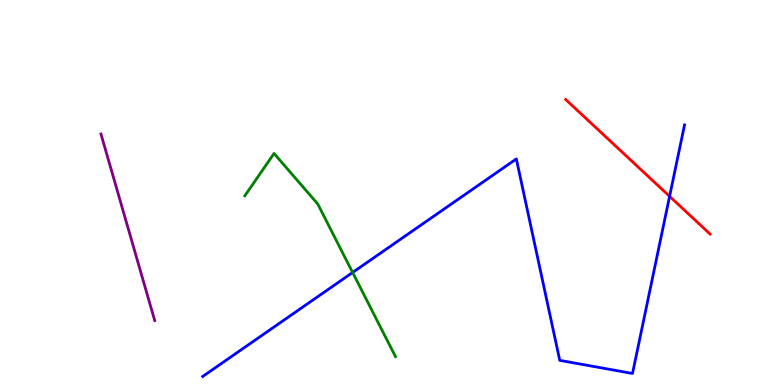[{'lines': ['blue', 'red'], 'intersections': [{'x': 8.64, 'y': 4.9}]}, {'lines': ['green', 'red'], 'intersections': []}, {'lines': ['purple', 'red'], 'intersections': []}, {'lines': ['blue', 'green'], 'intersections': [{'x': 4.55, 'y': 2.92}]}, {'lines': ['blue', 'purple'], 'intersections': []}, {'lines': ['green', 'purple'], 'intersections': []}]